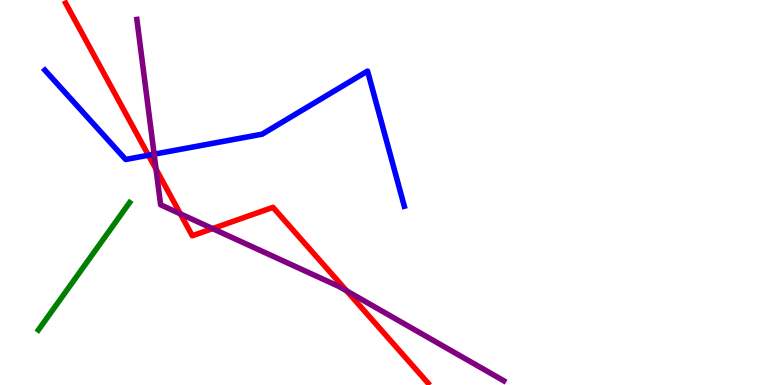[{'lines': ['blue', 'red'], 'intersections': [{'x': 1.92, 'y': 5.97}]}, {'lines': ['green', 'red'], 'intersections': []}, {'lines': ['purple', 'red'], 'intersections': [{'x': 2.01, 'y': 5.6}, {'x': 2.33, 'y': 4.45}, {'x': 2.74, 'y': 4.06}, {'x': 4.47, 'y': 2.44}]}, {'lines': ['blue', 'green'], 'intersections': []}, {'lines': ['blue', 'purple'], 'intersections': [{'x': 1.99, 'y': 5.99}]}, {'lines': ['green', 'purple'], 'intersections': []}]